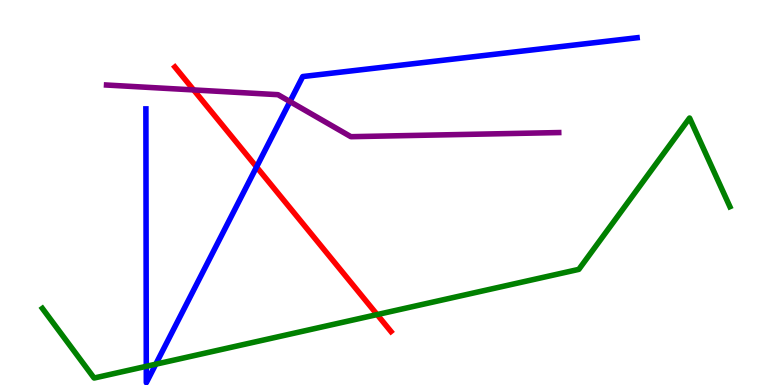[{'lines': ['blue', 'red'], 'intersections': [{'x': 3.31, 'y': 5.66}]}, {'lines': ['green', 'red'], 'intersections': [{'x': 4.87, 'y': 1.83}]}, {'lines': ['purple', 'red'], 'intersections': [{'x': 2.5, 'y': 7.66}]}, {'lines': ['blue', 'green'], 'intersections': [{'x': 1.89, 'y': 0.485}, {'x': 2.01, 'y': 0.54}]}, {'lines': ['blue', 'purple'], 'intersections': [{'x': 3.74, 'y': 7.36}]}, {'lines': ['green', 'purple'], 'intersections': []}]